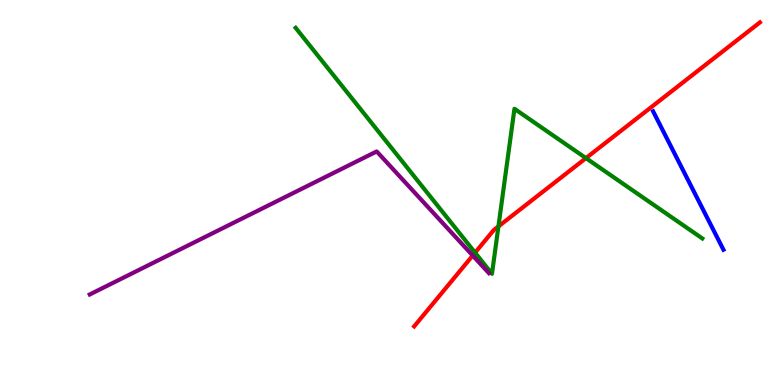[{'lines': ['blue', 'red'], 'intersections': []}, {'lines': ['green', 'red'], 'intersections': [{'x': 6.13, 'y': 3.44}, {'x': 6.43, 'y': 4.12}, {'x': 7.56, 'y': 5.89}]}, {'lines': ['purple', 'red'], 'intersections': [{'x': 6.1, 'y': 3.36}]}, {'lines': ['blue', 'green'], 'intersections': []}, {'lines': ['blue', 'purple'], 'intersections': []}, {'lines': ['green', 'purple'], 'intersections': []}]